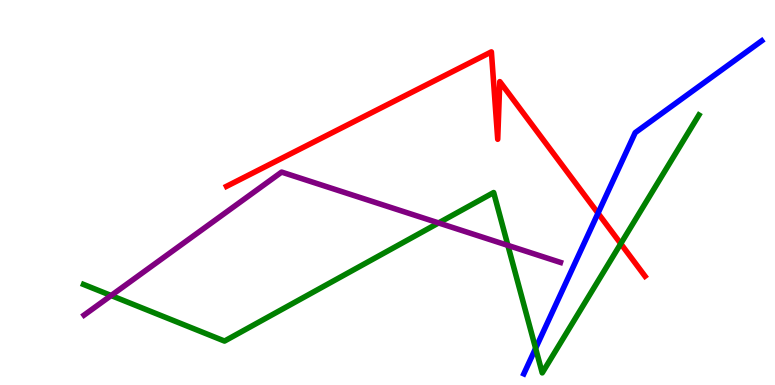[{'lines': ['blue', 'red'], 'intersections': [{'x': 7.72, 'y': 4.46}]}, {'lines': ['green', 'red'], 'intersections': [{'x': 8.01, 'y': 3.67}]}, {'lines': ['purple', 'red'], 'intersections': []}, {'lines': ['blue', 'green'], 'intersections': [{'x': 6.91, 'y': 0.952}]}, {'lines': ['blue', 'purple'], 'intersections': []}, {'lines': ['green', 'purple'], 'intersections': [{'x': 1.43, 'y': 2.32}, {'x': 5.66, 'y': 4.21}, {'x': 6.55, 'y': 3.63}]}]